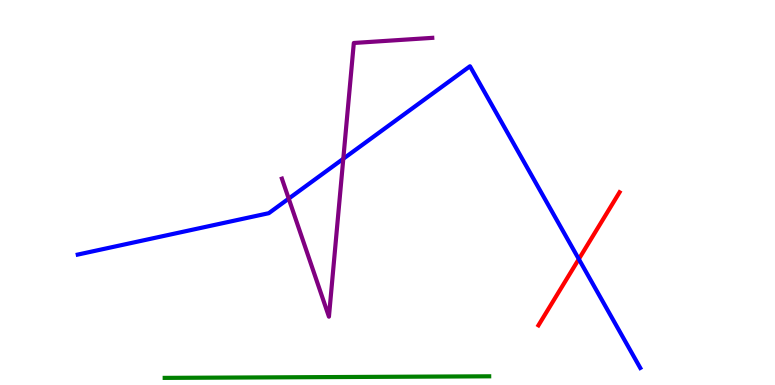[{'lines': ['blue', 'red'], 'intersections': [{'x': 7.47, 'y': 3.27}]}, {'lines': ['green', 'red'], 'intersections': []}, {'lines': ['purple', 'red'], 'intersections': []}, {'lines': ['blue', 'green'], 'intersections': []}, {'lines': ['blue', 'purple'], 'intersections': [{'x': 3.73, 'y': 4.84}, {'x': 4.43, 'y': 5.88}]}, {'lines': ['green', 'purple'], 'intersections': []}]